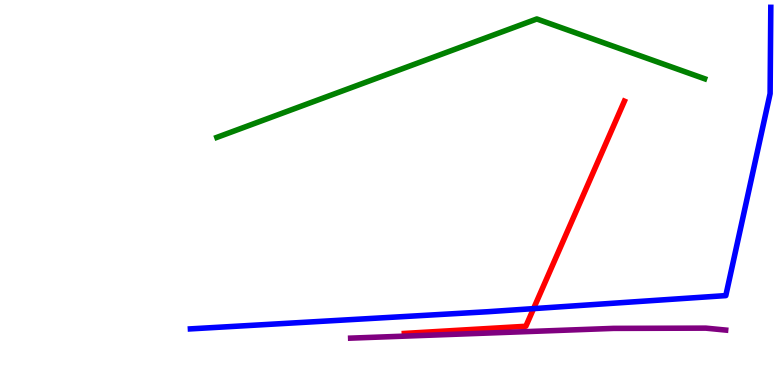[{'lines': ['blue', 'red'], 'intersections': [{'x': 6.88, 'y': 1.98}]}, {'lines': ['green', 'red'], 'intersections': []}, {'lines': ['purple', 'red'], 'intersections': []}, {'lines': ['blue', 'green'], 'intersections': []}, {'lines': ['blue', 'purple'], 'intersections': []}, {'lines': ['green', 'purple'], 'intersections': []}]